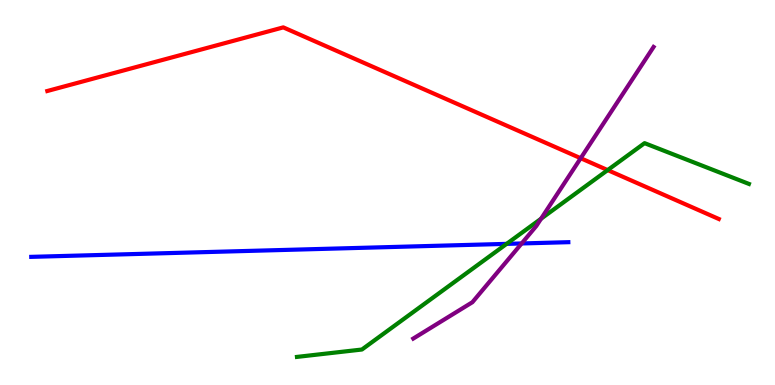[{'lines': ['blue', 'red'], 'intersections': []}, {'lines': ['green', 'red'], 'intersections': [{'x': 7.84, 'y': 5.58}]}, {'lines': ['purple', 'red'], 'intersections': [{'x': 7.49, 'y': 5.89}]}, {'lines': ['blue', 'green'], 'intersections': [{'x': 6.54, 'y': 3.67}]}, {'lines': ['blue', 'purple'], 'intersections': [{'x': 6.73, 'y': 3.68}]}, {'lines': ['green', 'purple'], 'intersections': [{'x': 6.98, 'y': 4.32}]}]